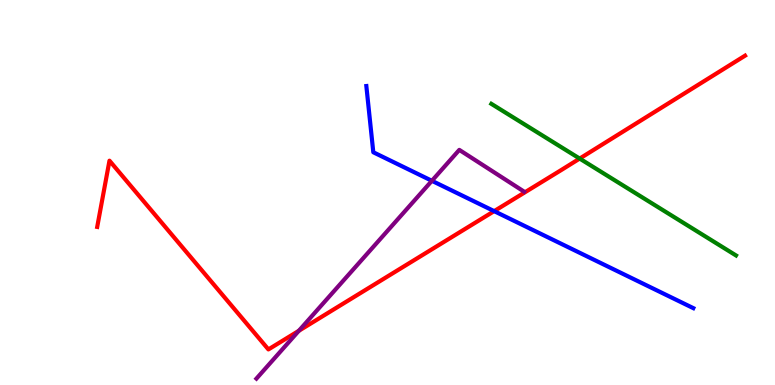[{'lines': ['blue', 'red'], 'intersections': [{'x': 6.38, 'y': 4.52}]}, {'lines': ['green', 'red'], 'intersections': [{'x': 7.48, 'y': 5.88}]}, {'lines': ['purple', 'red'], 'intersections': [{'x': 3.86, 'y': 1.41}]}, {'lines': ['blue', 'green'], 'intersections': []}, {'lines': ['blue', 'purple'], 'intersections': [{'x': 5.57, 'y': 5.3}]}, {'lines': ['green', 'purple'], 'intersections': []}]